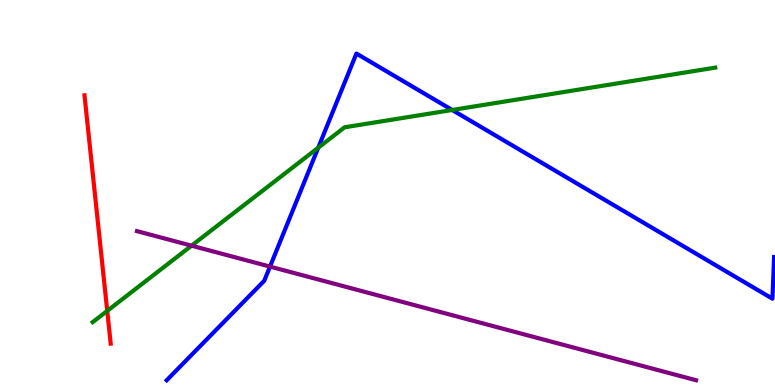[{'lines': ['blue', 'red'], 'intersections': []}, {'lines': ['green', 'red'], 'intersections': [{'x': 1.38, 'y': 1.92}]}, {'lines': ['purple', 'red'], 'intersections': []}, {'lines': ['blue', 'green'], 'intersections': [{'x': 4.11, 'y': 6.16}, {'x': 5.83, 'y': 7.14}]}, {'lines': ['blue', 'purple'], 'intersections': [{'x': 3.48, 'y': 3.08}]}, {'lines': ['green', 'purple'], 'intersections': [{'x': 2.47, 'y': 3.62}]}]